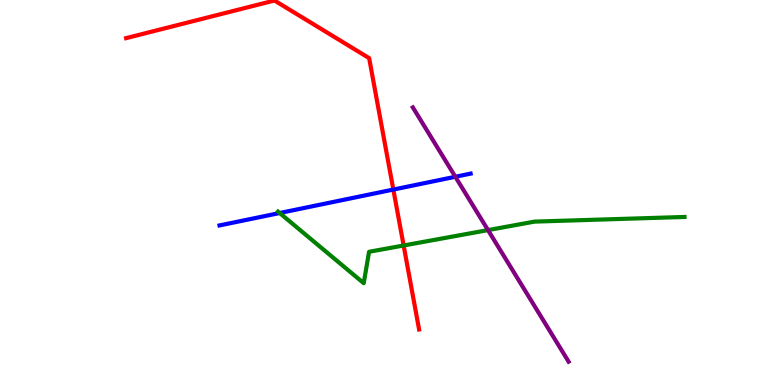[{'lines': ['blue', 'red'], 'intersections': [{'x': 5.08, 'y': 5.08}]}, {'lines': ['green', 'red'], 'intersections': [{'x': 5.21, 'y': 3.62}]}, {'lines': ['purple', 'red'], 'intersections': []}, {'lines': ['blue', 'green'], 'intersections': [{'x': 3.61, 'y': 4.47}]}, {'lines': ['blue', 'purple'], 'intersections': [{'x': 5.88, 'y': 5.41}]}, {'lines': ['green', 'purple'], 'intersections': [{'x': 6.3, 'y': 4.02}]}]